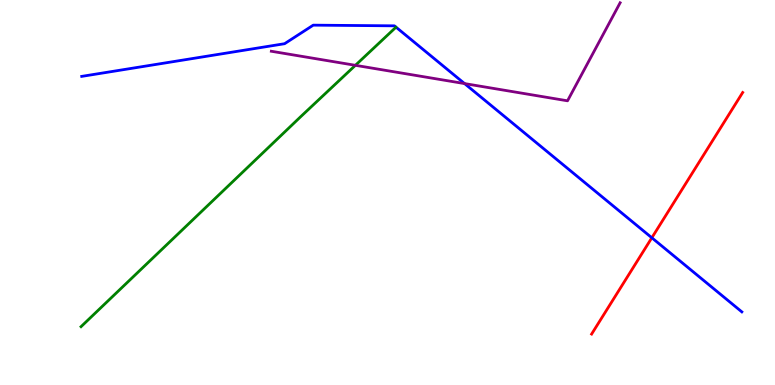[{'lines': ['blue', 'red'], 'intersections': [{'x': 8.41, 'y': 3.82}]}, {'lines': ['green', 'red'], 'intersections': []}, {'lines': ['purple', 'red'], 'intersections': []}, {'lines': ['blue', 'green'], 'intersections': []}, {'lines': ['blue', 'purple'], 'intersections': [{'x': 5.99, 'y': 7.83}]}, {'lines': ['green', 'purple'], 'intersections': [{'x': 4.59, 'y': 8.3}]}]